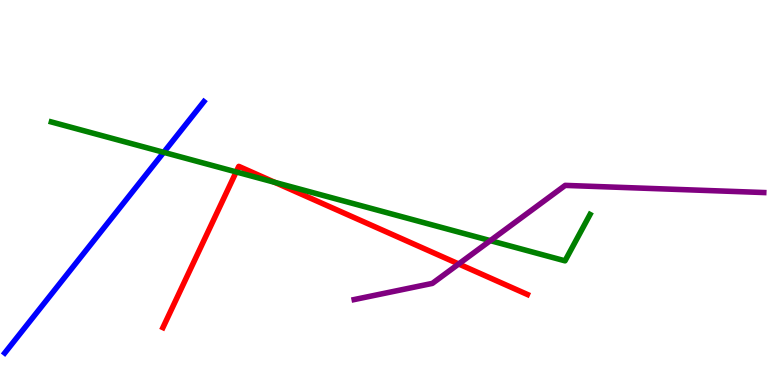[{'lines': ['blue', 'red'], 'intersections': []}, {'lines': ['green', 'red'], 'intersections': [{'x': 3.05, 'y': 5.53}, {'x': 3.55, 'y': 5.26}]}, {'lines': ['purple', 'red'], 'intersections': [{'x': 5.92, 'y': 3.14}]}, {'lines': ['blue', 'green'], 'intersections': [{'x': 2.11, 'y': 6.04}]}, {'lines': ['blue', 'purple'], 'intersections': []}, {'lines': ['green', 'purple'], 'intersections': [{'x': 6.33, 'y': 3.75}]}]